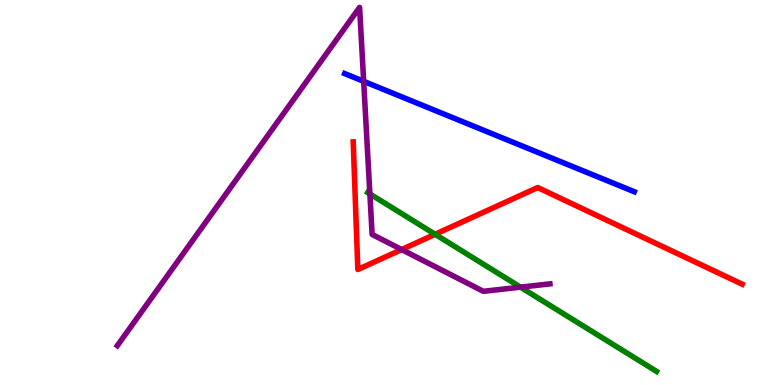[{'lines': ['blue', 'red'], 'intersections': []}, {'lines': ['green', 'red'], 'intersections': [{'x': 5.61, 'y': 3.91}]}, {'lines': ['purple', 'red'], 'intersections': [{'x': 5.18, 'y': 3.52}]}, {'lines': ['blue', 'green'], 'intersections': []}, {'lines': ['blue', 'purple'], 'intersections': [{'x': 4.69, 'y': 7.89}]}, {'lines': ['green', 'purple'], 'intersections': [{'x': 4.77, 'y': 4.96}, {'x': 6.72, 'y': 2.54}]}]